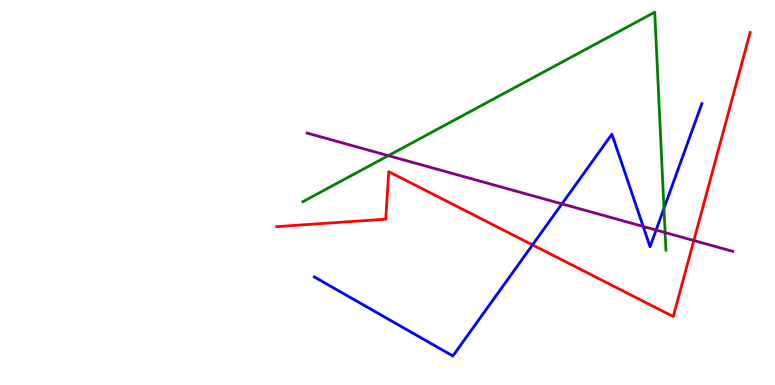[{'lines': ['blue', 'red'], 'intersections': [{'x': 6.87, 'y': 3.64}]}, {'lines': ['green', 'red'], 'intersections': []}, {'lines': ['purple', 'red'], 'intersections': [{'x': 8.95, 'y': 3.75}]}, {'lines': ['blue', 'green'], 'intersections': [{'x': 8.57, 'y': 4.59}]}, {'lines': ['blue', 'purple'], 'intersections': [{'x': 7.25, 'y': 4.7}, {'x': 8.3, 'y': 4.12}, {'x': 8.47, 'y': 4.02}]}, {'lines': ['green', 'purple'], 'intersections': [{'x': 5.01, 'y': 5.96}, {'x': 8.58, 'y': 3.96}]}]